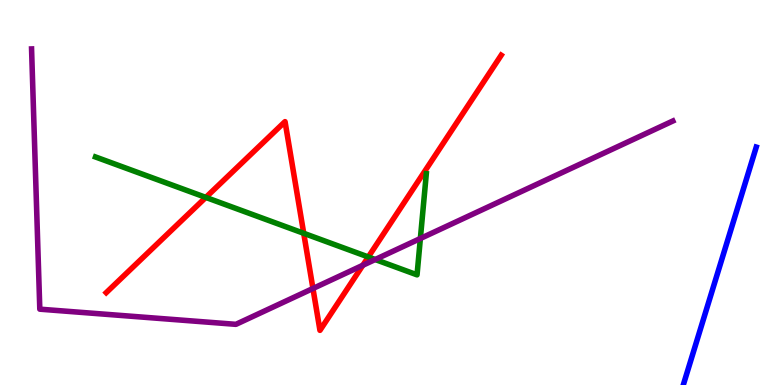[{'lines': ['blue', 'red'], 'intersections': []}, {'lines': ['green', 'red'], 'intersections': [{'x': 2.66, 'y': 4.87}, {'x': 3.92, 'y': 3.94}, {'x': 4.75, 'y': 3.33}]}, {'lines': ['purple', 'red'], 'intersections': [{'x': 4.04, 'y': 2.51}, {'x': 4.68, 'y': 3.11}]}, {'lines': ['blue', 'green'], 'intersections': []}, {'lines': ['blue', 'purple'], 'intersections': []}, {'lines': ['green', 'purple'], 'intersections': [{'x': 4.84, 'y': 3.26}, {'x': 5.42, 'y': 3.81}]}]